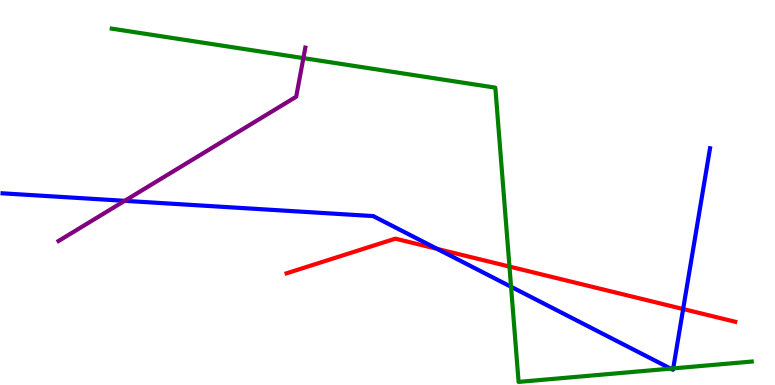[{'lines': ['blue', 'red'], 'intersections': [{'x': 5.64, 'y': 3.54}, {'x': 8.81, 'y': 1.97}]}, {'lines': ['green', 'red'], 'intersections': [{'x': 6.57, 'y': 3.08}]}, {'lines': ['purple', 'red'], 'intersections': []}, {'lines': ['blue', 'green'], 'intersections': [{'x': 6.59, 'y': 2.55}, {'x': 8.65, 'y': 0.425}, {'x': 8.69, 'y': 0.431}]}, {'lines': ['blue', 'purple'], 'intersections': [{'x': 1.61, 'y': 4.78}]}, {'lines': ['green', 'purple'], 'intersections': [{'x': 3.91, 'y': 8.49}]}]